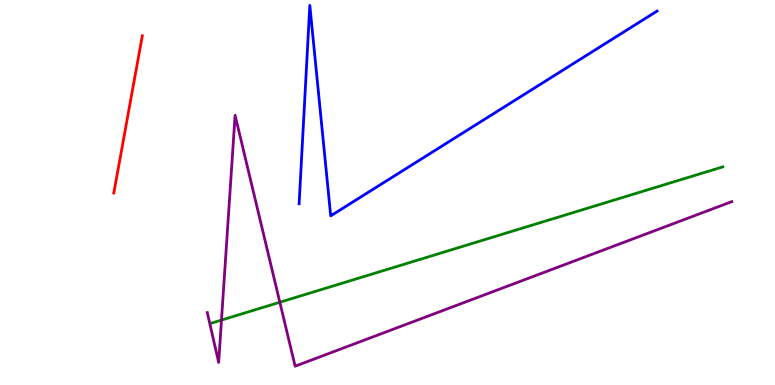[{'lines': ['blue', 'red'], 'intersections': []}, {'lines': ['green', 'red'], 'intersections': []}, {'lines': ['purple', 'red'], 'intersections': []}, {'lines': ['blue', 'green'], 'intersections': []}, {'lines': ['blue', 'purple'], 'intersections': []}, {'lines': ['green', 'purple'], 'intersections': [{'x': 2.86, 'y': 1.69}, {'x': 3.61, 'y': 2.15}]}]